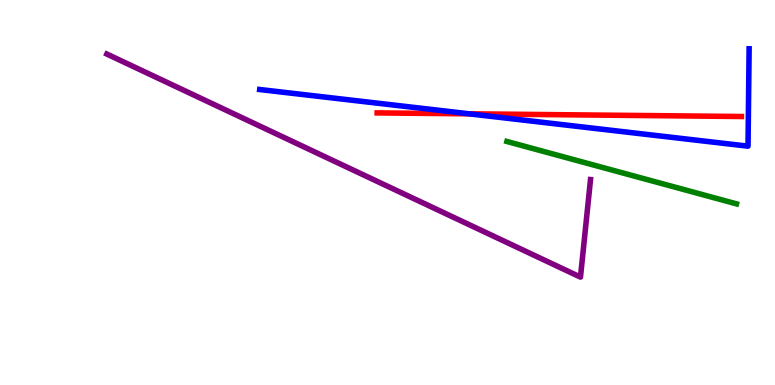[{'lines': ['blue', 'red'], 'intersections': [{'x': 6.05, 'y': 7.04}]}, {'lines': ['green', 'red'], 'intersections': []}, {'lines': ['purple', 'red'], 'intersections': []}, {'lines': ['blue', 'green'], 'intersections': []}, {'lines': ['blue', 'purple'], 'intersections': []}, {'lines': ['green', 'purple'], 'intersections': []}]